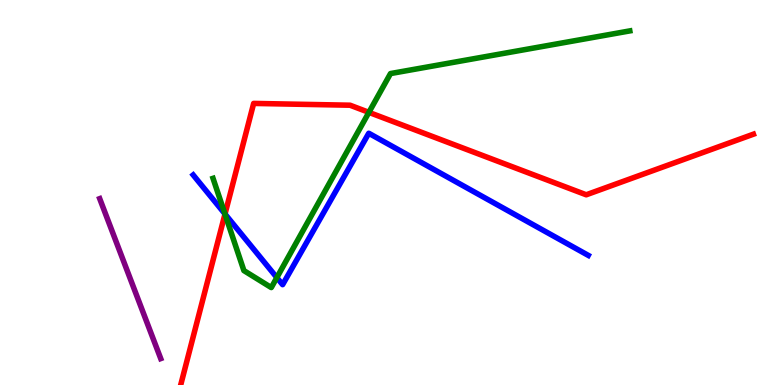[{'lines': ['blue', 'red'], 'intersections': [{'x': 2.9, 'y': 4.44}]}, {'lines': ['green', 'red'], 'intersections': [{'x': 2.9, 'y': 4.44}, {'x': 4.76, 'y': 7.08}]}, {'lines': ['purple', 'red'], 'intersections': []}, {'lines': ['blue', 'green'], 'intersections': [{'x': 2.9, 'y': 4.44}, {'x': 3.57, 'y': 2.79}]}, {'lines': ['blue', 'purple'], 'intersections': []}, {'lines': ['green', 'purple'], 'intersections': []}]